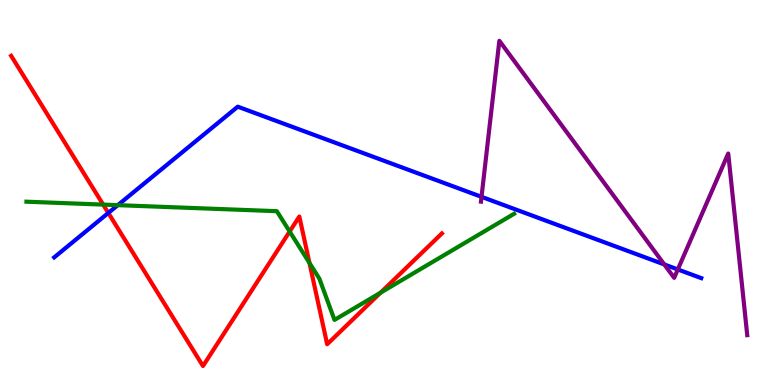[{'lines': ['blue', 'red'], 'intersections': [{'x': 1.4, 'y': 4.47}]}, {'lines': ['green', 'red'], 'intersections': [{'x': 1.33, 'y': 4.69}, {'x': 3.74, 'y': 3.99}, {'x': 3.99, 'y': 3.17}, {'x': 4.91, 'y': 2.4}]}, {'lines': ['purple', 'red'], 'intersections': []}, {'lines': ['blue', 'green'], 'intersections': [{'x': 1.52, 'y': 4.67}]}, {'lines': ['blue', 'purple'], 'intersections': [{'x': 6.21, 'y': 4.89}, {'x': 8.57, 'y': 3.13}, {'x': 8.75, 'y': 3.0}]}, {'lines': ['green', 'purple'], 'intersections': []}]